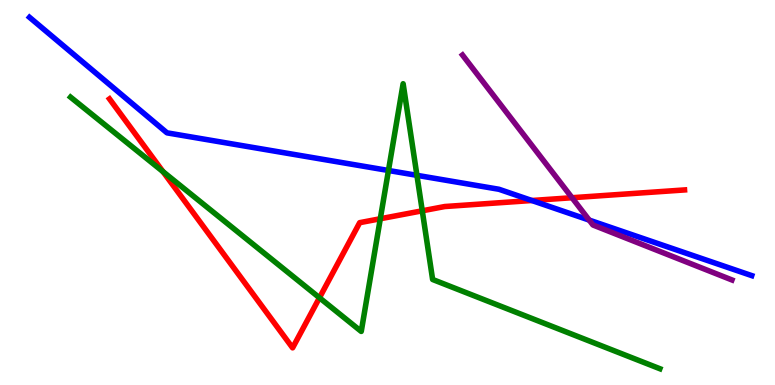[{'lines': ['blue', 'red'], 'intersections': [{'x': 6.86, 'y': 4.79}]}, {'lines': ['green', 'red'], 'intersections': [{'x': 2.1, 'y': 5.54}, {'x': 4.12, 'y': 2.27}, {'x': 4.91, 'y': 4.32}, {'x': 5.45, 'y': 4.52}]}, {'lines': ['purple', 'red'], 'intersections': [{'x': 7.38, 'y': 4.86}]}, {'lines': ['blue', 'green'], 'intersections': [{'x': 5.01, 'y': 5.57}, {'x': 5.38, 'y': 5.45}]}, {'lines': ['blue', 'purple'], 'intersections': [{'x': 7.6, 'y': 4.28}]}, {'lines': ['green', 'purple'], 'intersections': []}]